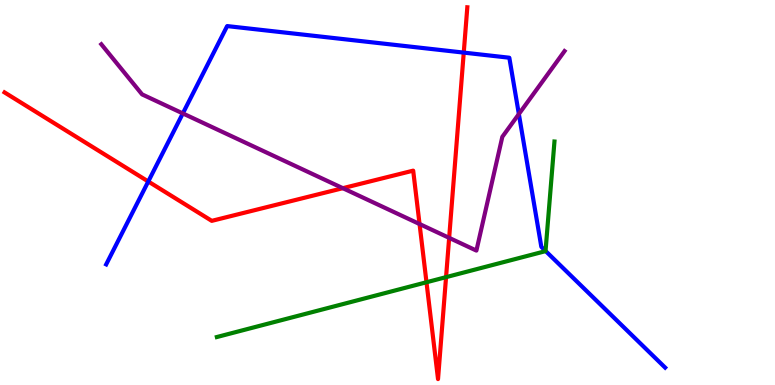[{'lines': ['blue', 'red'], 'intersections': [{'x': 1.91, 'y': 5.29}, {'x': 5.98, 'y': 8.63}]}, {'lines': ['green', 'red'], 'intersections': [{'x': 5.5, 'y': 2.67}, {'x': 5.76, 'y': 2.8}]}, {'lines': ['purple', 'red'], 'intersections': [{'x': 4.42, 'y': 5.11}, {'x': 5.41, 'y': 4.18}, {'x': 5.8, 'y': 3.82}]}, {'lines': ['blue', 'green'], 'intersections': [{'x': 7.04, 'y': 3.48}]}, {'lines': ['blue', 'purple'], 'intersections': [{'x': 2.36, 'y': 7.05}, {'x': 6.69, 'y': 7.04}]}, {'lines': ['green', 'purple'], 'intersections': []}]